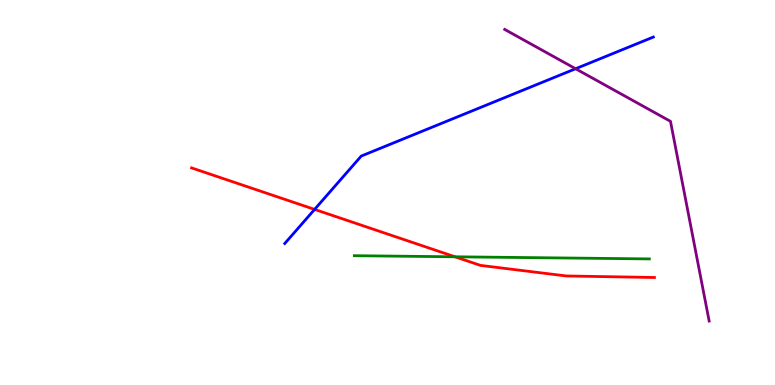[{'lines': ['blue', 'red'], 'intersections': [{'x': 4.06, 'y': 4.56}]}, {'lines': ['green', 'red'], 'intersections': [{'x': 5.87, 'y': 3.33}]}, {'lines': ['purple', 'red'], 'intersections': []}, {'lines': ['blue', 'green'], 'intersections': []}, {'lines': ['blue', 'purple'], 'intersections': [{'x': 7.43, 'y': 8.21}]}, {'lines': ['green', 'purple'], 'intersections': []}]